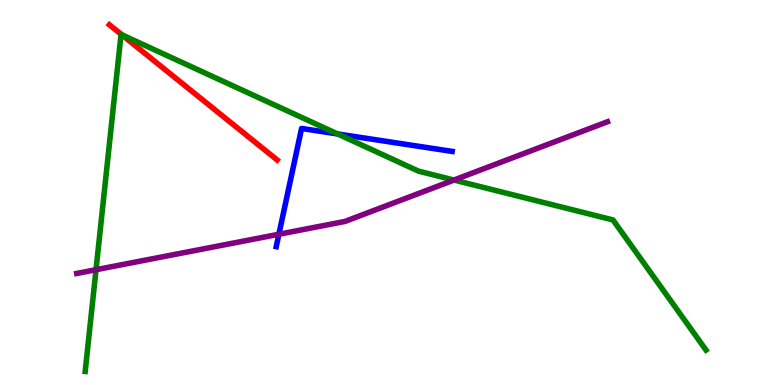[{'lines': ['blue', 'red'], 'intersections': []}, {'lines': ['green', 'red'], 'intersections': [{'x': 1.57, 'y': 9.1}]}, {'lines': ['purple', 'red'], 'intersections': []}, {'lines': ['blue', 'green'], 'intersections': [{'x': 4.36, 'y': 6.52}]}, {'lines': ['blue', 'purple'], 'intersections': [{'x': 3.6, 'y': 3.92}]}, {'lines': ['green', 'purple'], 'intersections': [{'x': 1.24, 'y': 2.99}, {'x': 5.86, 'y': 5.32}]}]